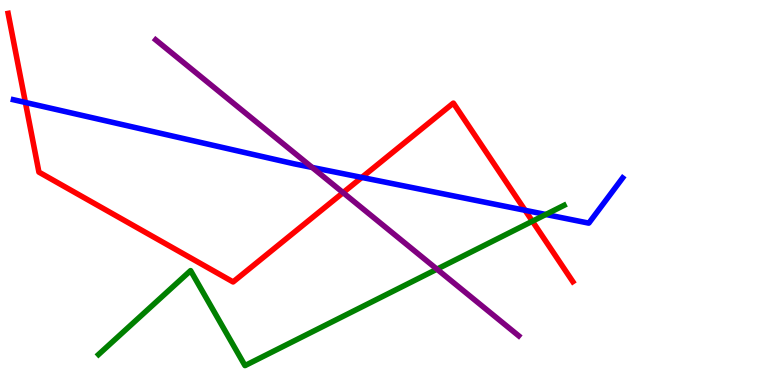[{'lines': ['blue', 'red'], 'intersections': [{'x': 0.328, 'y': 7.34}, {'x': 4.67, 'y': 5.39}, {'x': 6.78, 'y': 4.54}]}, {'lines': ['green', 'red'], 'intersections': [{'x': 6.87, 'y': 4.25}]}, {'lines': ['purple', 'red'], 'intersections': [{'x': 4.43, 'y': 5.0}]}, {'lines': ['blue', 'green'], 'intersections': [{'x': 7.04, 'y': 4.43}]}, {'lines': ['blue', 'purple'], 'intersections': [{'x': 4.03, 'y': 5.65}]}, {'lines': ['green', 'purple'], 'intersections': [{'x': 5.64, 'y': 3.01}]}]